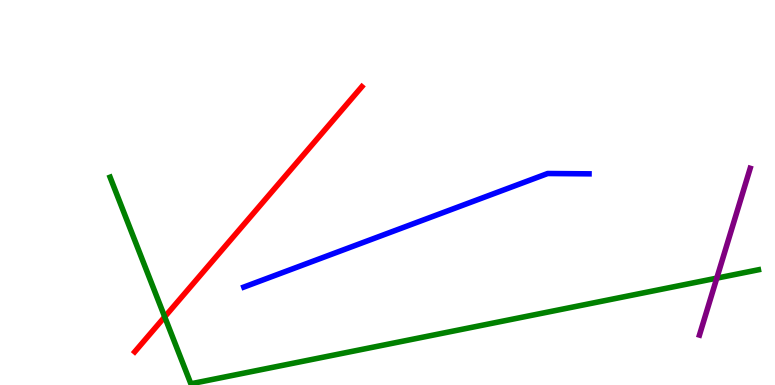[{'lines': ['blue', 'red'], 'intersections': []}, {'lines': ['green', 'red'], 'intersections': [{'x': 2.13, 'y': 1.77}]}, {'lines': ['purple', 'red'], 'intersections': []}, {'lines': ['blue', 'green'], 'intersections': []}, {'lines': ['blue', 'purple'], 'intersections': []}, {'lines': ['green', 'purple'], 'intersections': [{'x': 9.25, 'y': 2.78}]}]